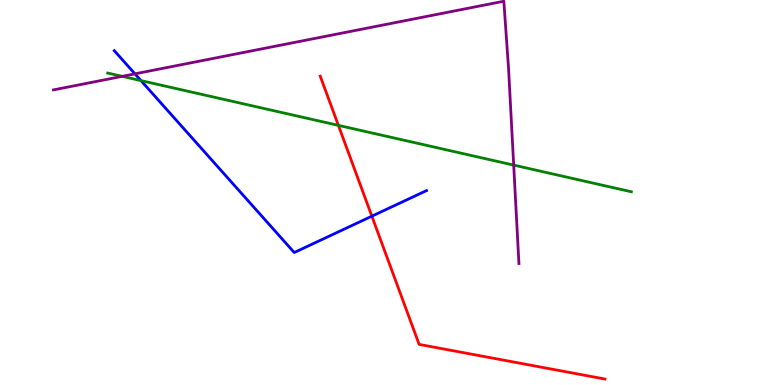[{'lines': ['blue', 'red'], 'intersections': [{'x': 4.8, 'y': 4.38}]}, {'lines': ['green', 'red'], 'intersections': [{'x': 4.37, 'y': 6.74}]}, {'lines': ['purple', 'red'], 'intersections': []}, {'lines': ['blue', 'green'], 'intersections': [{'x': 1.82, 'y': 7.91}]}, {'lines': ['blue', 'purple'], 'intersections': [{'x': 1.74, 'y': 8.08}]}, {'lines': ['green', 'purple'], 'intersections': [{'x': 1.58, 'y': 8.02}, {'x': 6.63, 'y': 5.71}]}]